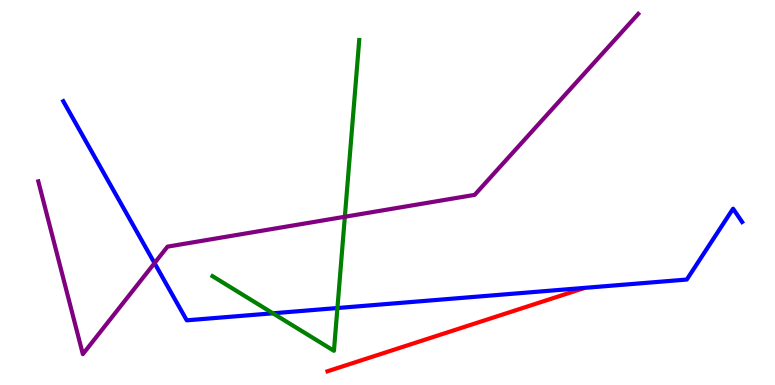[{'lines': ['blue', 'red'], 'intersections': []}, {'lines': ['green', 'red'], 'intersections': []}, {'lines': ['purple', 'red'], 'intersections': []}, {'lines': ['blue', 'green'], 'intersections': [{'x': 3.52, 'y': 1.86}, {'x': 4.35, 'y': 2.0}]}, {'lines': ['blue', 'purple'], 'intersections': [{'x': 1.99, 'y': 3.17}]}, {'lines': ['green', 'purple'], 'intersections': [{'x': 4.45, 'y': 4.37}]}]